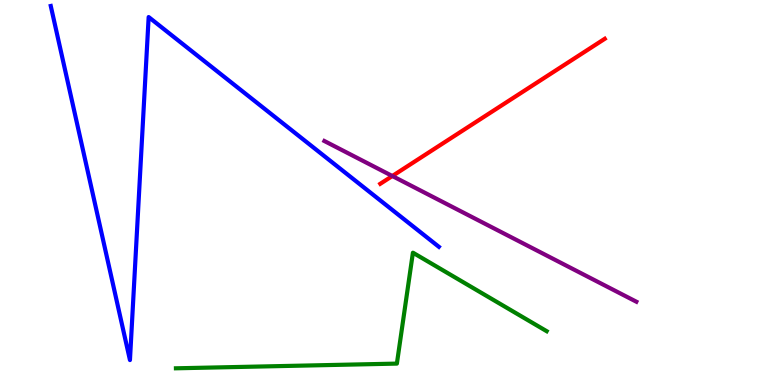[{'lines': ['blue', 'red'], 'intersections': []}, {'lines': ['green', 'red'], 'intersections': []}, {'lines': ['purple', 'red'], 'intersections': [{'x': 5.06, 'y': 5.43}]}, {'lines': ['blue', 'green'], 'intersections': []}, {'lines': ['blue', 'purple'], 'intersections': []}, {'lines': ['green', 'purple'], 'intersections': []}]